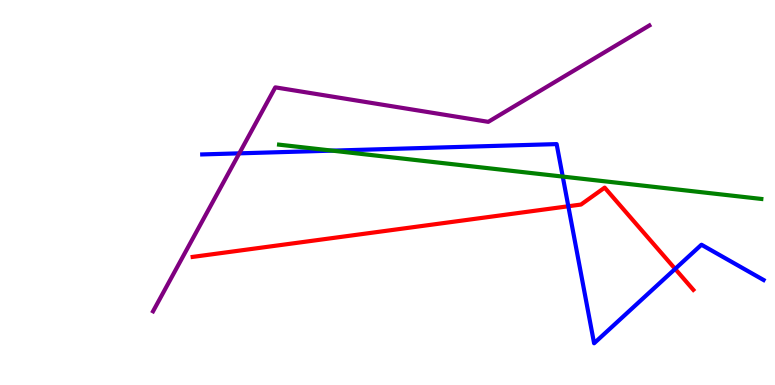[{'lines': ['blue', 'red'], 'intersections': [{'x': 7.33, 'y': 4.64}, {'x': 8.71, 'y': 3.02}]}, {'lines': ['green', 'red'], 'intersections': []}, {'lines': ['purple', 'red'], 'intersections': []}, {'lines': ['blue', 'green'], 'intersections': [{'x': 4.29, 'y': 6.09}, {'x': 7.26, 'y': 5.41}]}, {'lines': ['blue', 'purple'], 'intersections': [{'x': 3.09, 'y': 6.02}]}, {'lines': ['green', 'purple'], 'intersections': []}]